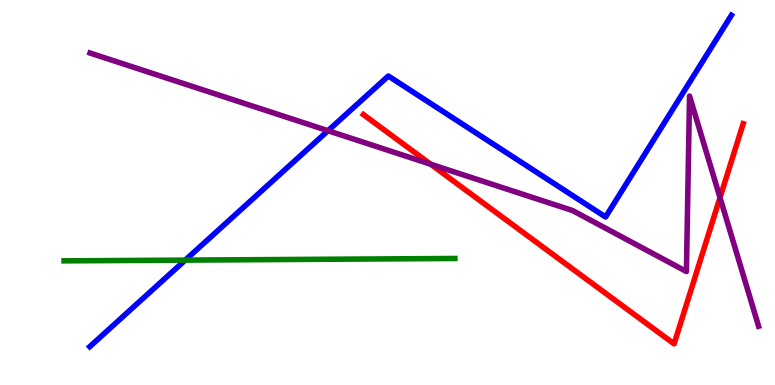[{'lines': ['blue', 'red'], 'intersections': []}, {'lines': ['green', 'red'], 'intersections': []}, {'lines': ['purple', 'red'], 'intersections': [{'x': 5.56, 'y': 5.73}, {'x': 9.29, 'y': 4.87}]}, {'lines': ['blue', 'green'], 'intersections': [{'x': 2.39, 'y': 3.24}]}, {'lines': ['blue', 'purple'], 'intersections': [{'x': 4.23, 'y': 6.6}]}, {'lines': ['green', 'purple'], 'intersections': []}]